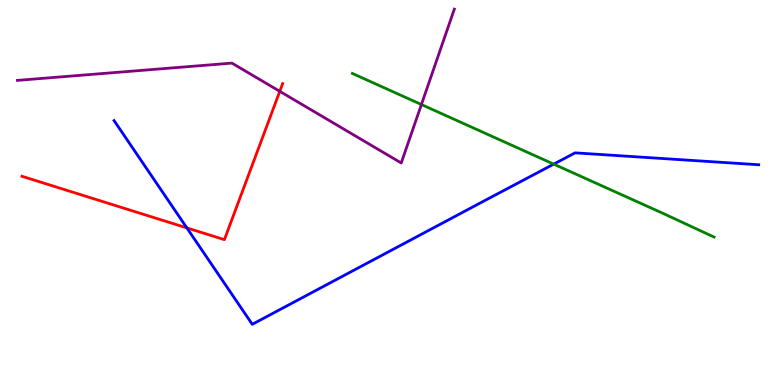[{'lines': ['blue', 'red'], 'intersections': [{'x': 2.41, 'y': 4.08}]}, {'lines': ['green', 'red'], 'intersections': []}, {'lines': ['purple', 'red'], 'intersections': [{'x': 3.61, 'y': 7.63}]}, {'lines': ['blue', 'green'], 'intersections': [{'x': 7.14, 'y': 5.74}]}, {'lines': ['blue', 'purple'], 'intersections': []}, {'lines': ['green', 'purple'], 'intersections': [{'x': 5.44, 'y': 7.28}]}]